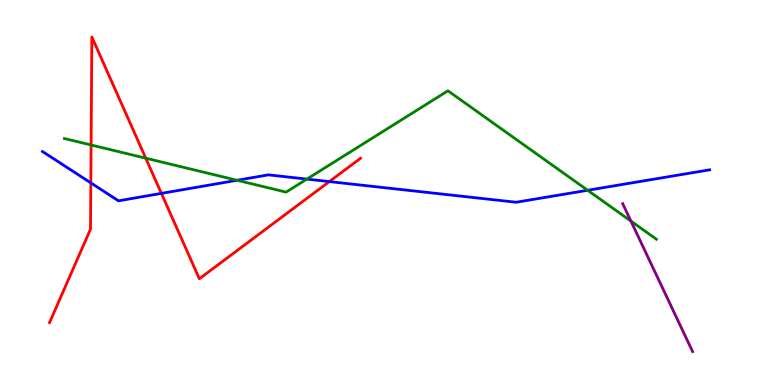[{'lines': ['blue', 'red'], 'intersections': [{'x': 1.17, 'y': 5.25}, {'x': 2.08, 'y': 4.98}, {'x': 4.25, 'y': 5.28}]}, {'lines': ['green', 'red'], 'intersections': [{'x': 1.18, 'y': 6.23}, {'x': 1.88, 'y': 5.89}]}, {'lines': ['purple', 'red'], 'intersections': []}, {'lines': ['blue', 'green'], 'intersections': [{'x': 3.06, 'y': 5.32}, {'x': 3.96, 'y': 5.35}, {'x': 7.58, 'y': 5.06}]}, {'lines': ['blue', 'purple'], 'intersections': []}, {'lines': ['green', 'purple'], 'intersections': [{'x': 8.14, 'y': 4.26}]}]